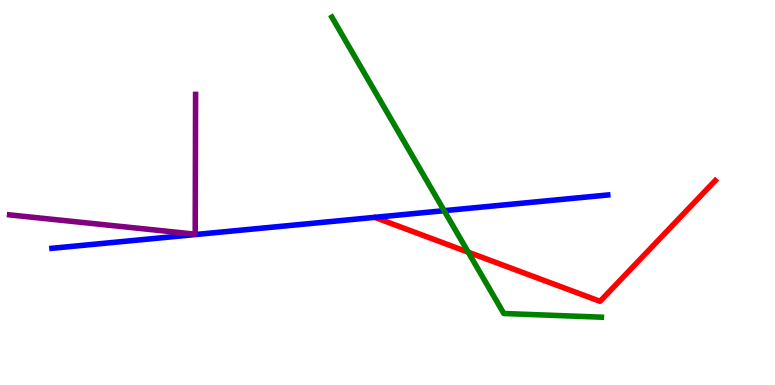[{'lines': ['blue', 'red'], 'intersections': []}, {'lines': ['green', 'red'], 'intersections': [{'x': 6.04, 'y': 3.45}]}, {'lines': ['purple', 'red'], 'intersections': []}, {'lines': ['blue', 'green'], 'intersections': [{'x': 5.73, 'y': 4.53}]}, {'lines': ['blue', 'purple'], 'intersections': []}, {'lines': ['green', 'purple'], 'intersections': []}]